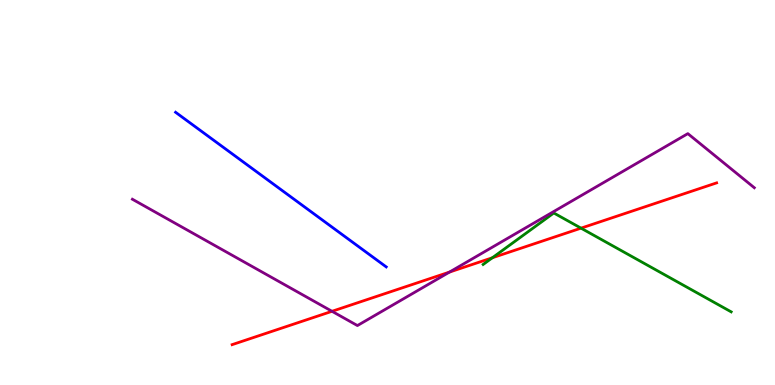[{'lines': ['blue', 'red'], 'intersections': []}, {'lines': ['green', 'red'], 'intersections': [{'x': 6.35, 'y': 3.3}, {'x': 7.5, 'y': 4.07}]}, {'lines': ['purple', 'red'], 'intersections': [{'x': 4.28, 'y': 1.91}, {'x': 5.8, 'y': 2.93}]}, {'lines': ['blue', 'green'], 'intersections': []}, {'lines': ['blue', 'purple'], 'intersections': []}, {'lines': ['green', 'purple'], 'intersections': []}]